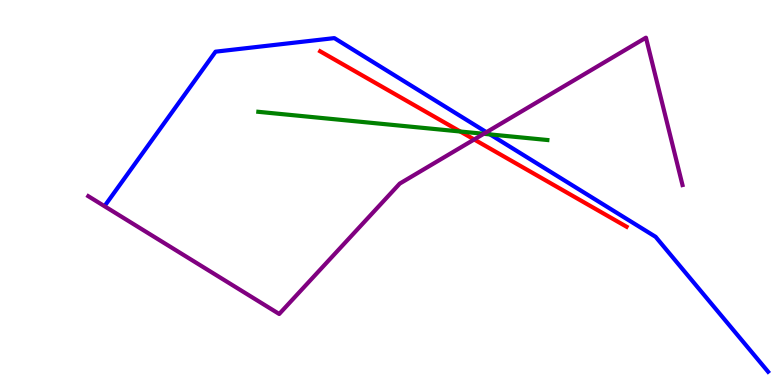[{'lines': ['blue', 'red'], 'intersections': []}, {'lines': ['green', 'red'], 'intersections': [{'x': 5.94, 'y': 6.58}]}, {'lines': ['purple', 'red'], 'intersections': [{'x': 6.12, 'y': 6.38}]}, {'lines': ['blue', 'green'], 'intersections': [{'x': 6.32, 'y': 6.51}]}, {'lines': ['blue', 'purple'], 'intersections': [{'x': 6.28, 'y': 6.57}]}, {'lines': ['green', 'purple'], 'intersections': [{'x': 6.24, 'y': 6.52}]}]